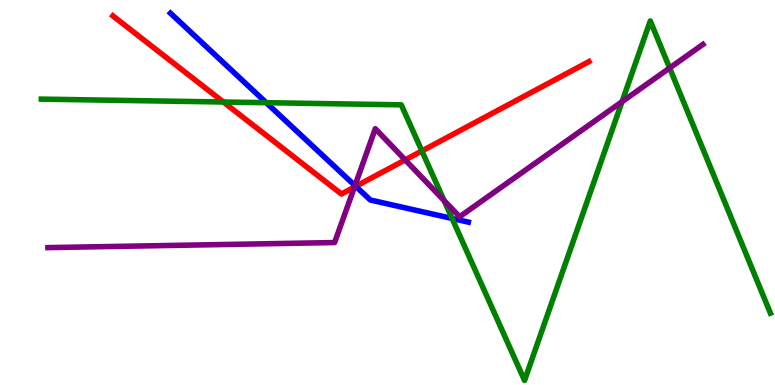[{'lines': ['blue', 'red'], 'intersections': [{'x': 4.59, 'y': 5.16}]}, {'lines': ['green', 'red'], 'intersections': [{'x': 2.88, 'y': 7.35}, {'x': 5.44, 'y': 6.08}]}, {'lines': ['purple', 'red'], 'intersections': [{'x': 4.57, 'y': 5.14}, {'x': 5.23, 'y': 5.85}]}, {'lines': ['blue', 'green'], 'intersections': [{'x': 3.44, 'y': 7.33}, {'x': 5.83, 'y': 4.33}]}, {'lines': ['blue', 'purple'], 'intersections': [{'x': 4.58, 'y': 5.18}]}, {'lines': ['green', 'purple'], 'intersections': [{'x': 5.73, 'y': 4.79}, {'x': 8.03, 'y': 7.36}, {'x': 8.64, 'y': 8.23}]}]